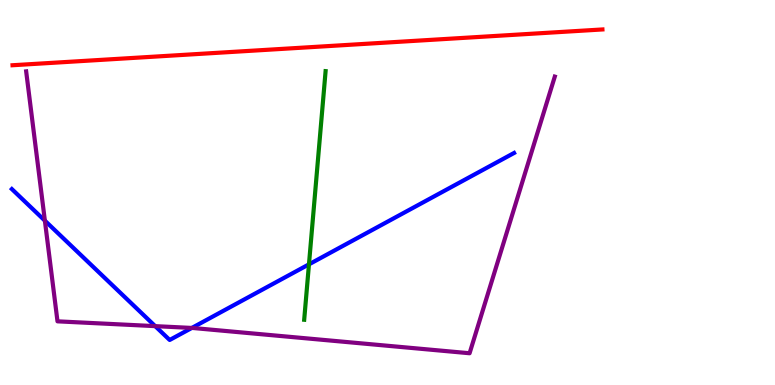[{'lines': ['blue', 'red'], 'intersections': []}, {'lines': ['green', 'red'], 'intersections': []}, {'lines': ['purple', 'red'], 'intersections': []}, {'lines': ['blue', 'green'], 'intersections': [{'x': 3.99, 'y': 3.13}]}, {'lines': ['blue', 'purple'], 'intersections': [{'x': 0.579, 'y': 4.27}, {'x': 2.0, 'y': 1.53}, {'x': 2.48, 'y': 1.48}]}, {'lines': ['green', 'purple'], 'intersections': []}]